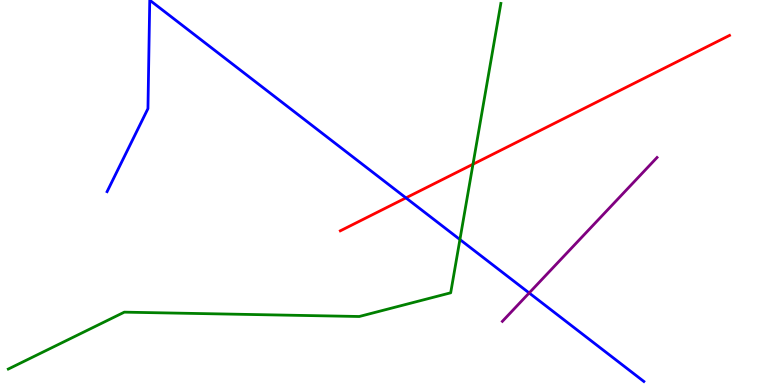[{'lines': ['blue', 'red'], 'intersections': [{'x': 5.24, 'y': 4.86}]}, {'lines': ['green', 'red'], 'intersections': [{'x': 6.1, 'y': 5.73}]}, {'lines': ['purple', 'red'], 'intersections': []}, {'lines': ['blue', 'green'], 'intersections': [{'x': 5.93, 'y': 3.78}]}, {'lines': ['blue', 'purple'], 'intersections': [{'x': 6.83, 'y': 2.39}]}, {'lines': ['green', 'purple'], 'intersections': []}]